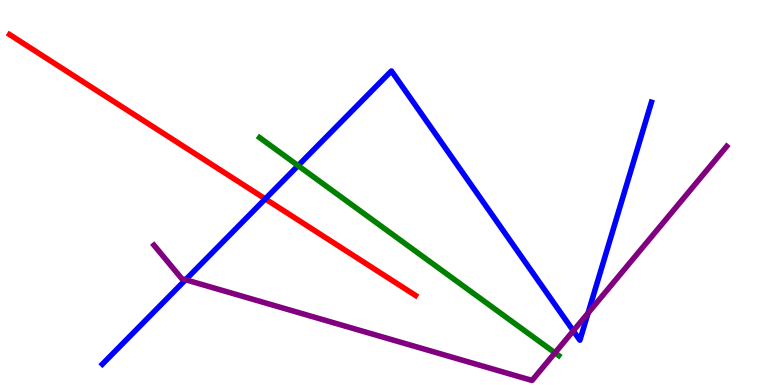[{'lines': ['blue', 'red'], 'intersections': [{'x': 3.42, 'y': 4.83}]}, {'lines': ['green', 'red'], 'intersections': []}, {'lines': ['purple', 'red'], 'intersections': []}, {'lines': ['blue', 'green'], 'intersections': [{'x': 3.85, 'y': 5.7}]}, {'lines': ['blue', 'purple'], 'intersections': [{'x': 2.39, 'y': 2.73}, {'x': 7.4, 'y': 1.41}, {'x': 7.59, 'y': 1.87}]}, {'lines': ['green', 'purple'], 'intersections': [{'x': 7.16, 'y': 0.836}]}]